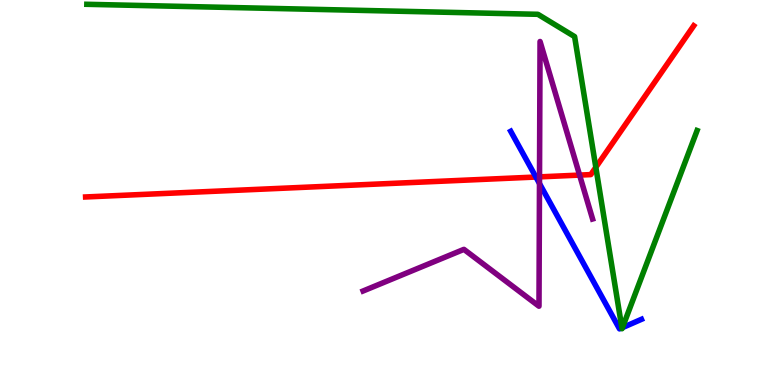[{'lines': ['blue', 'red'], 'intersections': [{'x': 6.91, 'y': 5.4}]}, {'lines': ['green', 'red'], 'intersections': [{'x': 7.69, 'y': 5.65}]}, {'lines': ['purple', 'red'], 'intersections': [{'x': 6.96, 'y': 5.41}, {'x': 7.48, 'y': 5.45}]}, {'lines': ['blue', 'green'], 'intersections': [{'x': 8.02, 'y': 1.48}, {'x': 8.03, 'y': 1.49}]}, {'lines': ['blue', 'purple'], 'intersections': [{'x': 6.96, 'y': 5.23}]}, {'lines': ['green', 'purple'], 'intersections': []}]